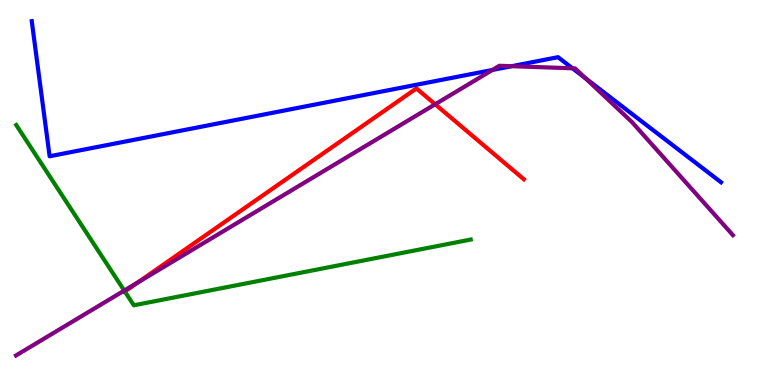[{'lines': ['blue', 'red'], 'intersections': []}, {'lines': ['green', 'red'], 'intersections': [{'x': 1.61, 'y': 2.43}]}, {'lines': ['purple', 'red'], 'intersections': [{'x': 1.78, 'y': 2.66}, {'x': 5.62, 'y': 7.29}]}, {'lines': ['blue', 'green'], 'intersections': []}, {'lines': ['blue', 'purple'], 'intersections': [{'x': 6.35, 'y': 8.18}, {'x': 6.6, 'y': 8.28}, {'x': 7.39, 'y': 8.23}, {'x': 7.55, 'y': 7.97}]}, {'lines': ['green', 'purple'], 'intersections': [{'x': 1.6, 'y': 2.45}]}]